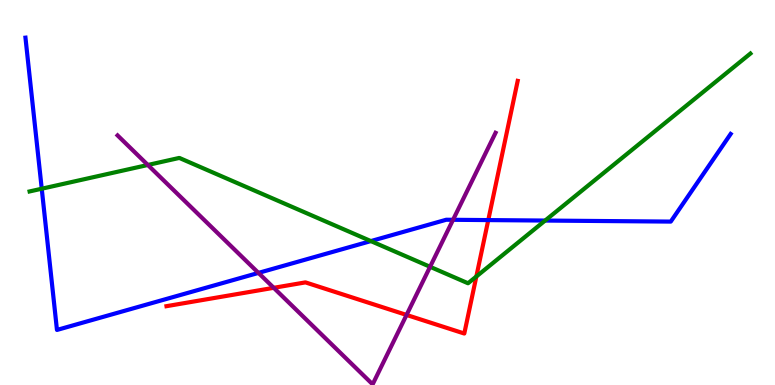[{'lines': ['blue', 'red'], 'intersections': [{'x': 6.3, 'y': 4.28}]}, {'lines': ['green', 'red'], 'intersections': [{'x': 6.15, 'y': 2.82}]}, {'lines': ['purple', 'red'], 'intersections': [{'x': 3.53, 'y': 2.52}, {'x': 5.25, 'y': 1.82}]}, {'lines': ['blue', 'green'], 'intersections': [{'x': 0.539, 'y': 5.1}, {'x': 4.79, 'y': 3.74}, {'x': 7.03, 'y': 4.27}]}, {'lines': ['blue', 'purple'], 'intersections': [{'x': 3.33, 'y': 2.91}, {'x': 5.85, 'y': 4.29}]}, {'lines': ['green', 'purple'], 'intersections': [{'x': 1.91, 'y': 5.72}, {'x': 5.55, 'y': 3.07}]}]